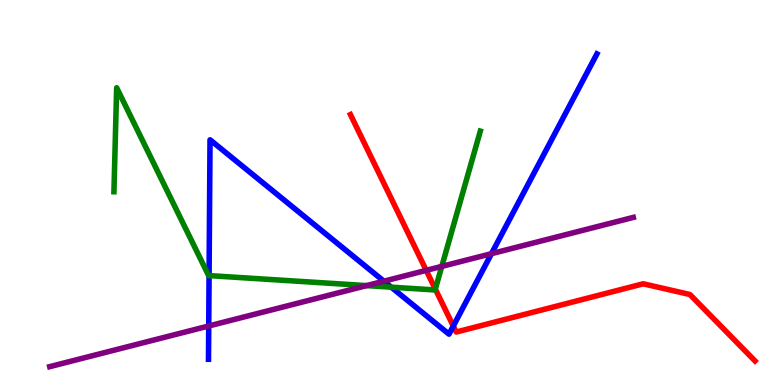[{'lines': ['blue', 'red'], 'intersections': [{'x': 5.85, 'y': 1.53}]}, {'lines': ['green', 'red'], 'intersections': [{'x': 5.62, 'y': 2.49}]}, {'lines': ['purple', 'red'], 'intersections': [{'x': 5.5, 'y': 2.98}]}, {'lines': ['blue', 'green'], 'intersections': [{'x': 2.7, 'y': 2.84}, {'x': 5.05, 'y': 2.54}]}, {'lines': ['blue', 'purple'], 'intersections': [{'x': 2.69, 'y': 1.53}, {'x': 4.95, 'y': 2.7}, {'x': 6.34, 'y': 3.41}]}, {'lines': ['green', 'purple'], 'intersections': [{'x': 4.73, 'y': 2.58}, {'x': 5.7, 'y': 3.08}]}]